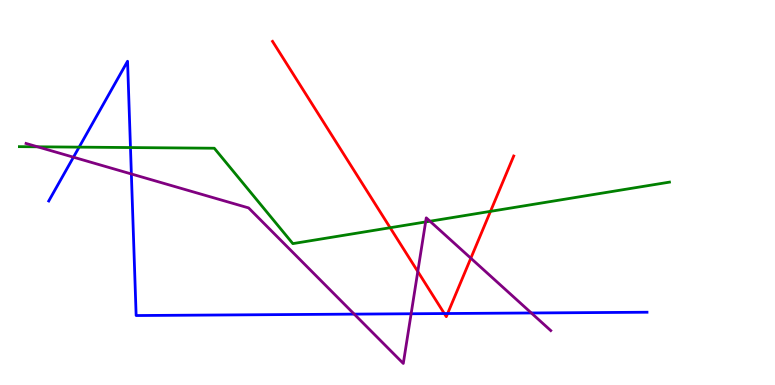[{'lines': ['blue', 'red'], 'intersections': [{'x': 5.73, 'y': 1.86}, {'x': 5.78, 'y': 1.86}]}, {'lines': ['green', 'red'], 'intersections': [{'x': 5.03, 'y': 4.09}, {'x': 6.33, 'y': 4.51}]}, {'lines': ['purple', 'red'], 'intersections': [{'x': 5.39, 'y': 2.95}, {'x': 6.08, 'y': 3.29}]}, {'lines': ['blue', 'green'], 'intersections': [{'x': 1.02, 'y': 6.18}, {'x': 1.68, 'y': 6.17}]}, {'lines': ['blue', 'purple'], 'intersections': [{'x': 0.948, 'y': 5.92}, {'x': 1.7, 'y': 5.48}, {'x': 4.57, 'y': 1.84}, {'x': 5.3, 'y': 1.85}, {'x': 6.86, 'y': 1.87}]}, {'lines': ['green', 'purple'], 'intersections': [{'x': 0.485, 'y': 6.19}, {'x': 5.49, 'y': 4.24}, {'x': 5.55, 'y': 4.25}]}]